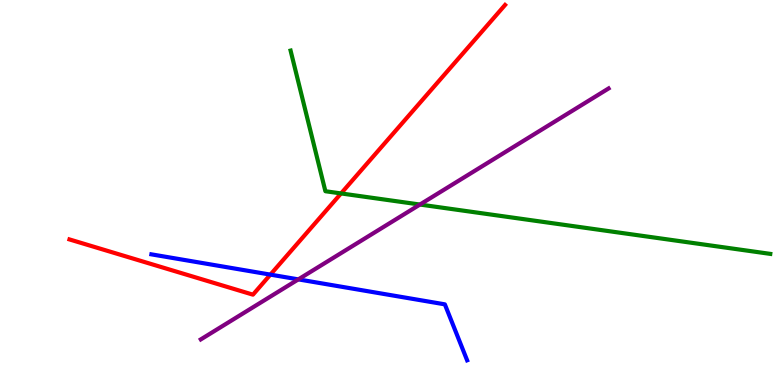[{'lines': ['blue', 'red'], 'intersections': [{'x': 3.49, 'y': 2.87}]}, {'lines': ['green', 'red'], 'intersections': [{'x': 4.4, 'y': 4.98}]}, {'lines': ['purple', 'red'], 'intersections': []}, {'lines': ['blue', 'green'], 'intersections': []}, {'lines': ['blue', 'purple'], 'intersections': [{'x': 3.85, 'y': 2.74}]}, {'lines': ['green', 'purple'], 'intersections': [{'x': 5.42, 'y': 4.69}]}]